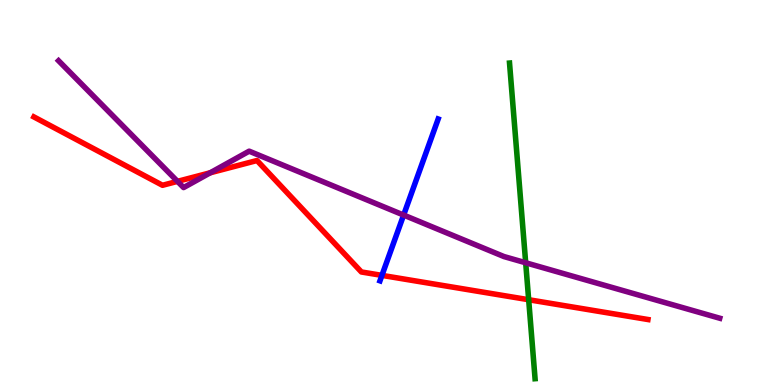[{'lines': ['blue', 'red'], 'intersections': [{'x': 4.93, 'y': 2.85}]}, {'lines': ['green', 'red'], 'intersections': [{'x': 6.82, 'y': 2.21}]}, {'lines': ['purple', 'red'], 'intersections': [{'x': 2.29, 'y': 5.29}, {'x': 2.71, 'y': 5.51}]}, {'lines': ['blue', 'green'], 'intersections': []}, {'lines': ['blue', 'purple'], 'intersections': [{'x': 5.21, 'y': 4.41}]}, {'lines': ['green', 'purple'], 'intersections': [{'x': 6.78, 'y': 3.17}]}]